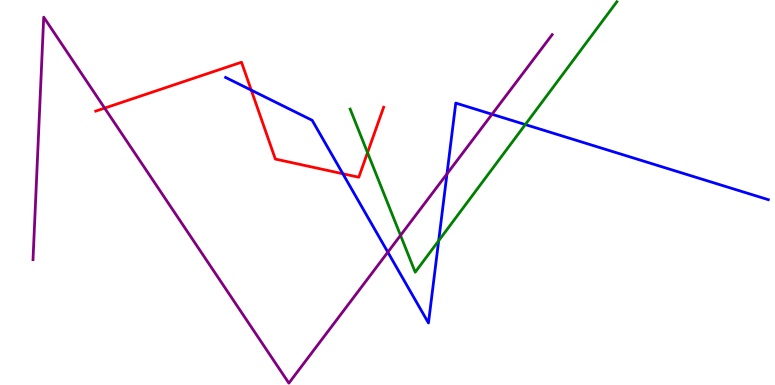[{'lines': ['blue', 'red'], 'intersections': [{'x': 3.24, 'y': 7.66}, {'x': 4.42, 'y': 5.49}]}, {'lines': ['green', 'red'], 'intersections': [{'x': 4.74, 'y': 6.04}]}, {'lines': ['purple', 'red'], 'intersections': [{'x': 1.35, 'y': 7.19}]}, {'lines': ['blue', 'green'], 'intersections': [{'x': 5.66, 'y': 3.75}, {'x': 6.78, 'y': 6.76}]}, {'lines': ['blue', 'purple'], 'intersections': [{'x': 5.0, 'y': 3.45}, {'x': 5.77, 'y': 5.48}, {'x': 6.35, 'y': 7.03}]}, {'lines': ['green', 'purple'], 'intersections': [{'x': 5.17, 'y': 3.89}]}]